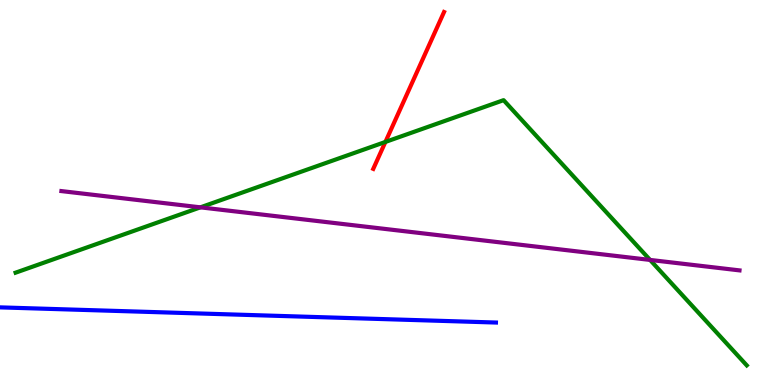[{'lines': ['blue', 'red'], 'intersections': []}, {'lines': ['green', 'red'], 'intersections': [{'x': 4.97, 'y': 6.31}]}, {'lines': ['purple', 'red'], 'intersections': []}, {'lines': ['blue', 'green'], 'intersections': []}, {'lines': ['blue', 'purple'], 'intersections': []}, {'lines': ['green', 'purple'], 'intersections': [{'x': 2.59, 'y': 4.61}, {'x': 8.39, 'y': 3.25}]}]